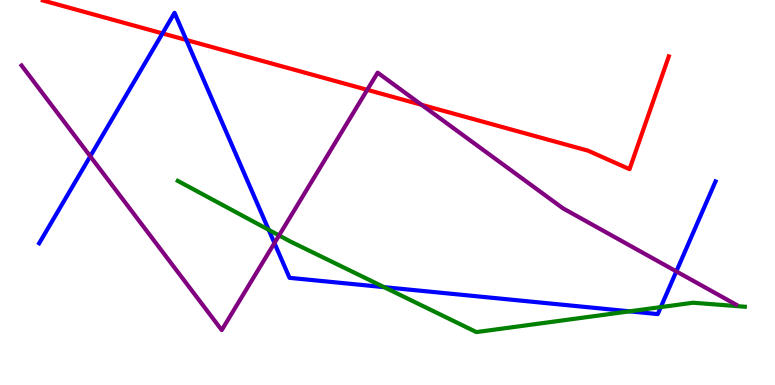[{'lines': ['blue', 'red'], 'intersections': [{'x': 2.1, 'y': 9.13}, {'x': 2.4, 'y': 8.96}]}, {'lines': ['green', 'red'], 'intersections': []}, {'lines': ['purple', 'red'], 'intersections': [{'x': 4.74, 'y': 7.67}, {'x': 5.44, 'y': 7.28}]}, {'lines': ['blue', 'green'], 'intersections': [{'x': 3.47, 'y': 4.03}, {'x': 4.96, 'y': 2.54}, {'x': 8.12, 'y': 1.91}, {'x': 8.53, 'y': 2.02}]}, {'lines': ['blue', 'purple'], 'intersections': [{'x': 1.16, 'y': 5.94}, {'x': 3.54, 'y': 3.69}, {'x': 8.73, 'y': 2.95}]}, {'lines': ['green', 'purple'], 'intersections': [{'x': 3.6, 'y': 3.89}]}]